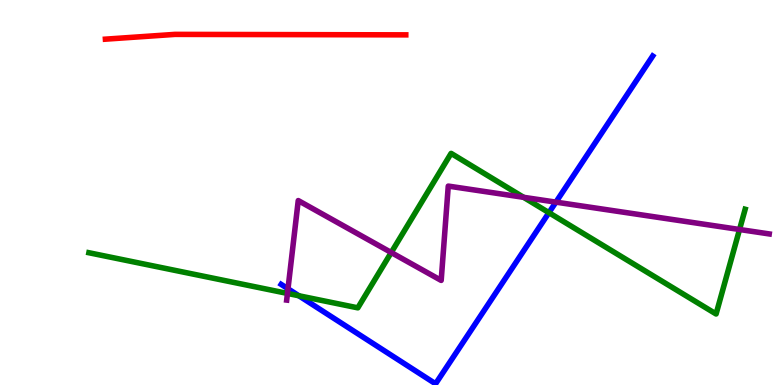[{'lines': ['blue', 'red'], 'intersections': []}, {'lines': ['green', 'red'], 'intersections': []}, {'lines': ['purple', 'red'], 'intersections': []}, {'lines': ['blue', 'green'], 'intersections': [{'x': 3.86, 'y': 2.32}, {'x': 7.08, 'y': 4.48}]}, {'lines': ['blue', 'purple'], 'intersections': [{'x': 3.72, 'y': 2.5}, {'x': 7.17, 'y': 4.75}]}, {'lines': ['green', 'purple'], 'intersections': [{'x': 3.71, 'y': 2.38}, {'x': 5.05, 'y': 3.44}, {'x': 6.76, 'y': 4.88}, {'x': 9.54, 'y': 4.04}]}]